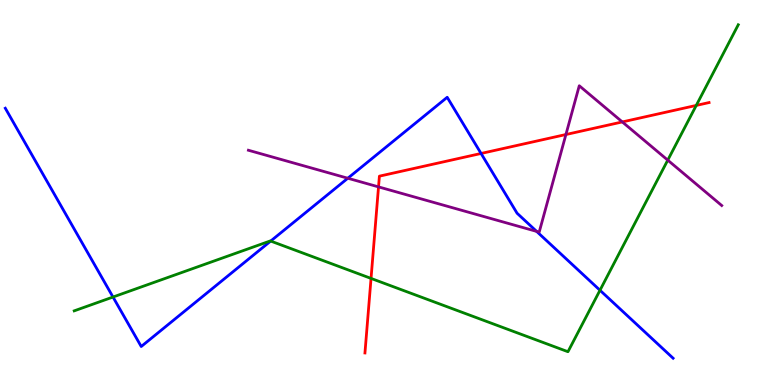[{'lines': ['blue', 'red'], 'intersections': [{'x': 6.21, 'y': 6.01}]}, {'lines': ['green', 'red'], 'intersections': [{'x': 4.79, 'y': 2.77}, {'x': 8.98, 'y': 7.26}]}, {'lines': ['purple', 'red'], 'intersections': [{'x': 4.88, 'y': 5.15}, {'x': 7.3, 'y': 6.51}, {'x': 8.03, 'y': 6.83}]}, {'lines': ['blue', 'green'], 'intersections': [{'x': 1.46, 'y': 2.29}, {'x': 3.49, 'y': 3.74}, {'x': 7.74, 'y': 2.46}]}, {'lines': ['blue', 'purple'], 'intersections': [{'x': 4.49, 'y': 5.37}, {'x': 6.92, 'y': 3.99}]}, {'lines': ['green', 'purple'], 'intersections': [{'x': 8.62, 'y': 5.84}]}]